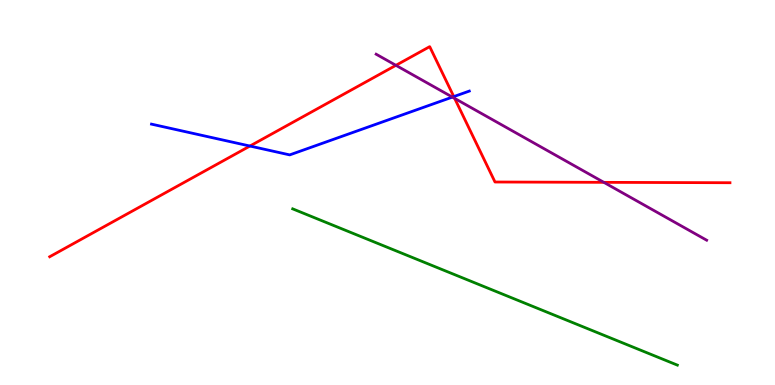[{'lines': ['blue', 'red'], 'intersections': [{'x': 3.22, 'y': 6.21}, {'x': 5.86, 'y': 7.49}]}, {'lines': ['green', 'red'], 'intersections': []}, {'lines': ['purple', 'red'], 'intersections': [{'x': 5.11, 'y': 8.3}, {'x': 5.87, 'y': 7.44}, {'x': 7.79, 'y': 5.26}]}, {'lines': ['blue', 'green'], 'intersections': []}, {'lines': ['blue', 'purple'], 'intersections': [{'x': 5.84, 'y': 7.48}]}, {'lines': ['green', 'purple'], 'intersections': []}]